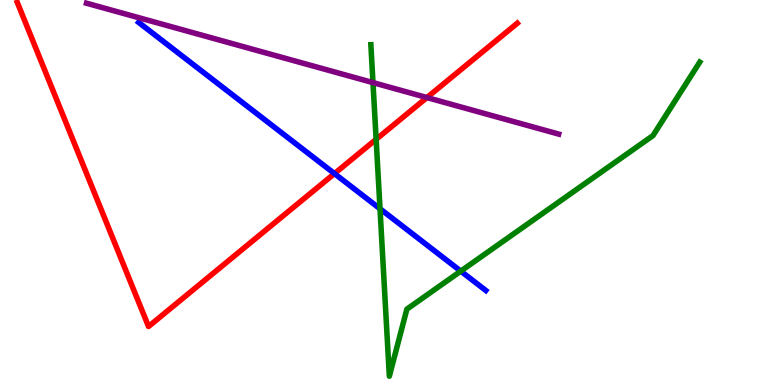[{'lines': ['blue', 'red'], 'intersections': [{'x': 4.32, 'y': 5.49}]}, {'lines': ['green', 'red'], 'intersections': [{'x': 4.85, 'y': 6.38}]}, {'lines': ['purple', 'red'], 'intersections': [{'x': 5.51, 'y': 7.47}]}, {'lines': ['blue', 'green'], 'intersections': [{'x': 4.9, 'y': 4.58}, {'x': 5.95, 'y': 2.96}]}, {'lines': ['blue', 'purple'], 'intersections': []}, {'lines': ['green', 'purple'], 'intersections': [{'x': 4.81, 'y': 7.85}]}]